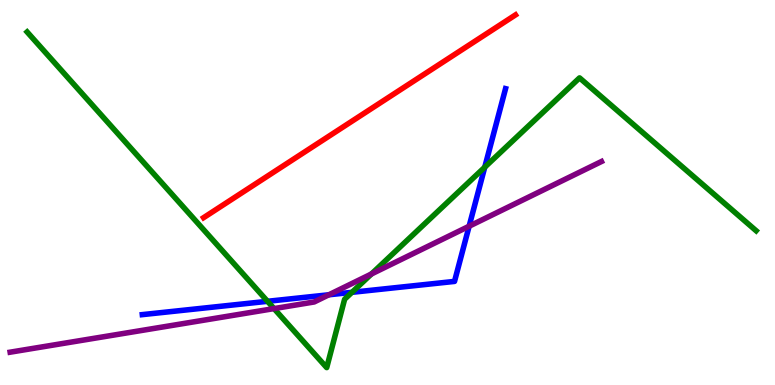[{'lines': ['blue', 'red'], 'intersections': []}, {'lines': ['green', 'red'], 'intersections': []}, {'lines': ['purple', 'red'], 'intersections': []}, {'lines': ['blue', 'green'], 'intersections': [{'x': 3.45, 'y': 2.17}, {'x': 4.54, 'y': 2.41}, {'x': 6.25, 'y': 5.66}]}, {'lines': ['blue', 'purple'], 'intersections': [{'x': 4.24, 'y': 2.34}, {'x': 6.05, 'y': 4.12}]}, {'lines': ['green', 'purple'], 'intersections': [{'x': 3.54, 'y': 1.98}, {'x': 4.79, 'y': 2.88}]}]